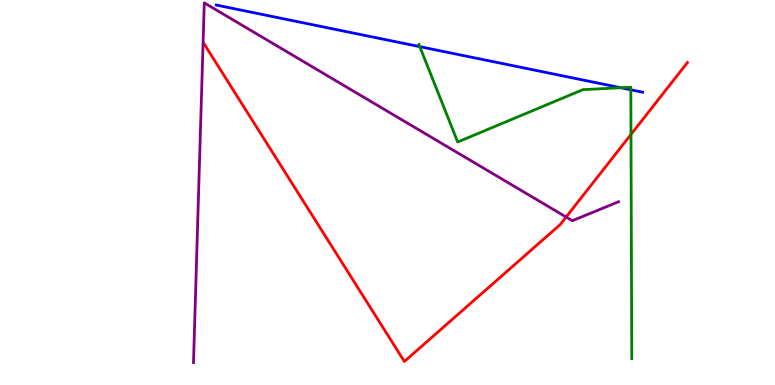[{'lines': ['blue', 'red'], 'intersections': []}, {'lines': ['green', 'red'], 'intersections': [{'x': 8.14, 'y': 6.51}]}, {'lines': ['purple', 'red'], 'intersections': [{'x': 7.3, 'y': 4.36}]}, {'lines': ['blue', 'green'], 'intersections': [{'x': 5.42, 'y': 8.79}, {'x': 8.01, 'y': 7.72}, {'x': 8.14, 'y': 7.67}]}, {'lines': ['blue', 'purple'], 'intersections': []}, {'lines': ['green', 'purple'], 'intersections': []}]